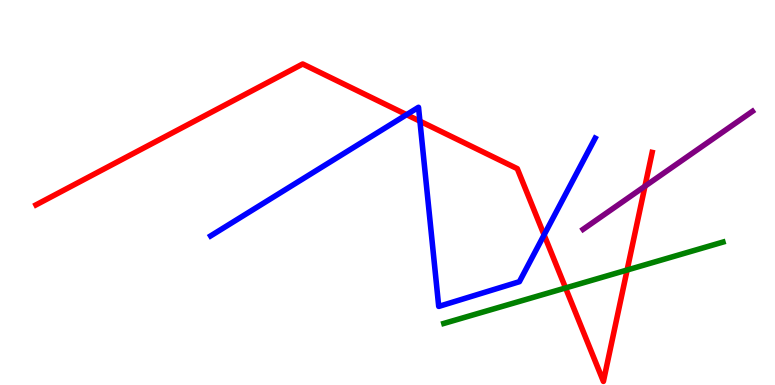[{'lines': ['blue', 'red'], 'intersections': [{'x': 5.25, 'y': 7.02}, {'x': 5.42, 'y': 6.85}, {'x': 7.02, 'y': 3.9}]}, {'lines': ['green', 'red'], 'intersections': [{'x': 7.3, 'y': 2.52}, {'x': 8.09, 'y': 2.99}]}, {'lines': ['purple', 'red'], 'intersections': [{'x': 8.32, 'y': 5.16}]}, {'lines': ['blue', 'green'], 'intersections': []}, {'lines': ['blue', 'purple'], 'intersections': []}, {'lines': ['green', 'purple'], 'intersections': []}]